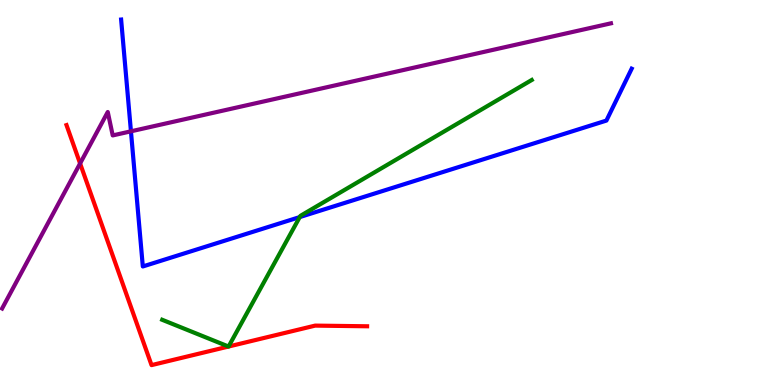[{'lines': ['blue', 'red'], 'intersections': []}, {'lines': ['green', 'red'], 'intersections': [{'x': 2.95, 'y': 0.999}, {'x': 2.95, 'y': 1.0}]}, {'lines': ['purple', 'red'], 'intersections': [{'x': 1.03, 'y': 5.75}]}, {'lines': ['blue', 'green'], 'intersections': [{'x': 3.87, 'y': 4.36}]}, {'lines': ['blue', 'purple'], 'intersections': [{'x': 1.69, 'y': 6.59}]}, {'lines': ['green', 'purple'], 'intersections': []}]